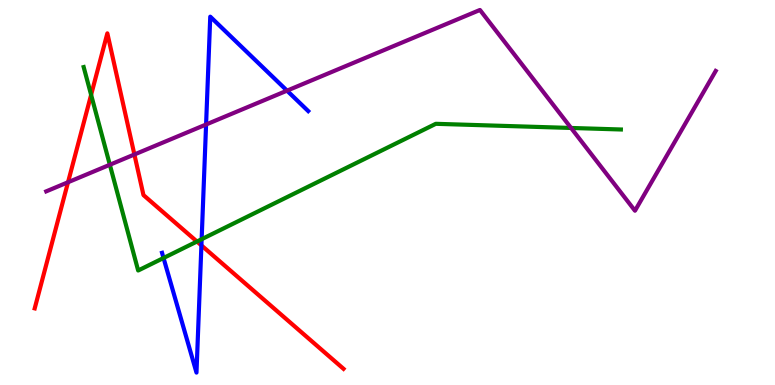[{'lines': ['blue', 'red'], 'intersections': [{'x': 2.6, 'y': 3.63}]}, {'lines': ['green', 'red'], 'intersections': [{'x': 1.18, 'y': 7.54}, {'x': 2.54, 'y': 3.73}]}, {'lines': ['purple', 'red'], 'intersections': [{'x': 0.878, 'y': 5.27}, {'x': 1.73, 'y': 5.99}]}, {'lines': ['blue', 'green'], 'intersections': [{'x': 2.11, 'y': 3.3}, {'x': 2.6, 'y': 3.79}]}, {'lines': ['blue', 'purple'], 'intersections': [{'x': 2.66, 'y': 6.77}, {'x': 3.7, 'y': 7.65}]}, {'lines': ['green', 'purple'], 'intersections': [{'x': 1.42, 'y': 5.72}, {'x': 7.37, 'y': 6.68}]}]